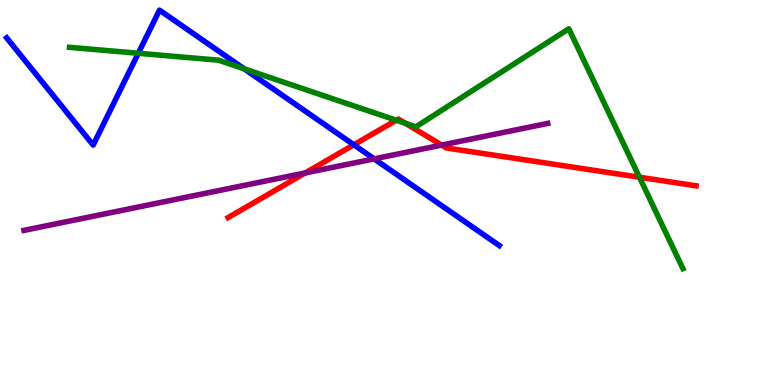[{'lines': ['blue', 'red'], 'intersections': [{'x': 4.57, 'y': 6.24}]}, {'lines': ['green', 'red'], 'intersections': [{'x': 5.11, 'y': 6.88}, {'x': 5.23, 'y': 6.8}, {'x': 8.25, 'y': 5.4}]}, {'lines': ['purple', 'red'], 'intersections': [{'x': 3.94, 'y': 5.51}, {'x': 5.7, 'y': 6.23}]}, {'lines': ['blue', 'green'], 'intersections': [{'x': 1.78, 'y': 8.62}, {'x': 3.15, 'y': 8.21}]}, {'lines': ['blue', 'purple'], 'intersections': [{'x': 4.83, 'y': 5.87}]}, {'lines': ['green', 'purple'], 'intersections': []}]